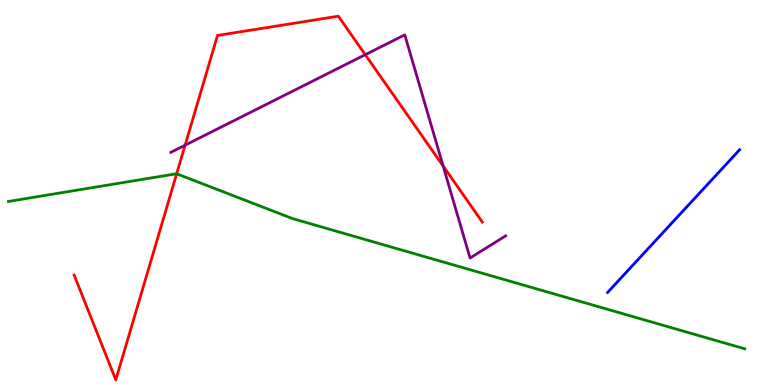[{'lines': ['blue', 'red'], 'intersections': []}, {'lines': ['green', 'red'], 'intersections': [{'x': 2.28, 'y': 5.49}]}, {'lines': ['purple', 'red'], 'intersections': [{'x': 2.39, 'y': 6.23}, {'x': 4.71, 'y': 8.58}, {'x': 5.72, 'y': 5.69}]}, {'lines': ['blue', 'green'], 'intersections': []}, {'lines': ['blue', 'purple'], 'intersections': []}, {'lines': ['green', 'purple'], 'intersections': []}]